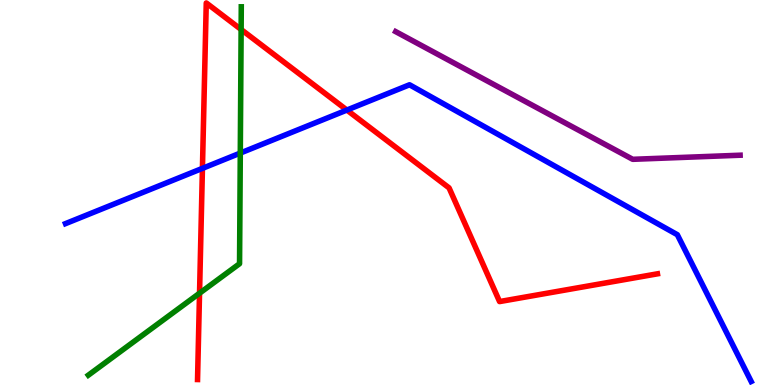[{'lines': ['blue', 'red'], 'intersections': [{'x': 2.61, 'y': 5.63}, {'x': 4.48, 'y': 7.14}]}, {'lines': ['green', 'red'], 'intersections': [{'x': 2.57, 'y': 2.38}, {'x': 3.11, 'y': 9.23}]}, {'lines': ['purple', 'red'], 'intersections': []}, {'lines': ['blue', 'green'], 'intersections': [{'x': 3.1, 'y': 6.02}]}, {'lines': ['blue', 'purple'], 'intersections': []}, {'lines': ['green', 'purple'], 'intersections': []}]